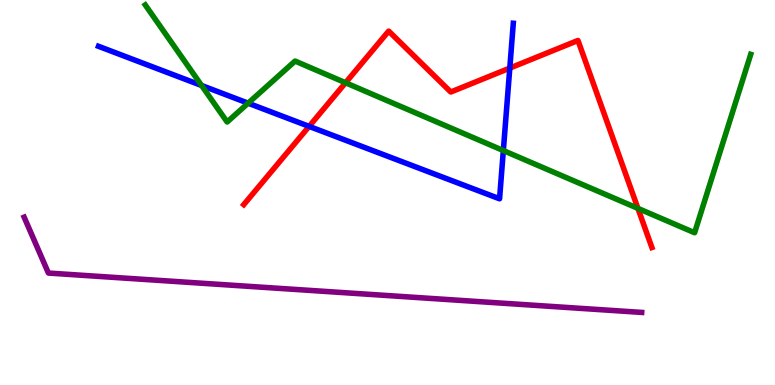[{'lines': ['blue', 'red'], 'intersections': [{'x': 3.99, 'y': 6.72}, {'x': 6.58, 'y': 8.23}]}, {'lines': ['green', 'red'], 'intersections': [{'x': 4.46, 'y': 7.85}, {'x': 8.23, 'y': 4.59}]}, {'lines': ['purple', 'red'], 'intersections': []}, {'lines': ['blue', 'green'], 'intersections': [{'x': 2.6, 'y': 7.78}, {'x': 3.2, 'y': 7.32}, {'x': 6.49, 'y': 6.09}]}, {'lines': ['blue', 'purple'], 'intersections': []}, {'lines': ['green', 'purple'], 'intersections': []}]